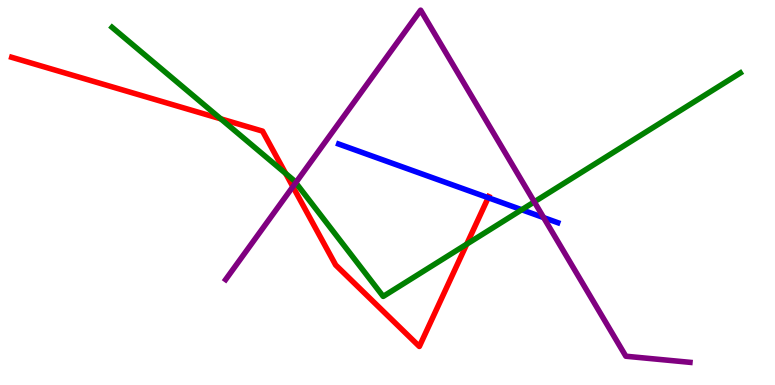[{'lines': ['blue', 'red'], 'intersections': [{'x': 6.3, 'y': 4.86}]}, {'lines': ['green', 'red'], 'intersections': [{'x': 2.85, 'y': 6.91}, {'x': 3.69, 'y': 5.49}, {'x': 6.02, 'y': 3.66}]}, {'lines': ['purple', 'red'], 'intersections': [{'x': 3.78, 'y': 5.15}]}, {'lines': ['blue', 'green'], 'intersections': [{'x': 6.73, 'y': 4.55}]}, {'lines': ['blue', 'purple'], 'intersections': [{'x': 7.01, 'y': 4.35}]}, {'lines': ['green', 'purple'], 'intersections': [{'x': 3.82, 'y': 5.25}, {'x': 6.89, 'y': 4.76}]}]